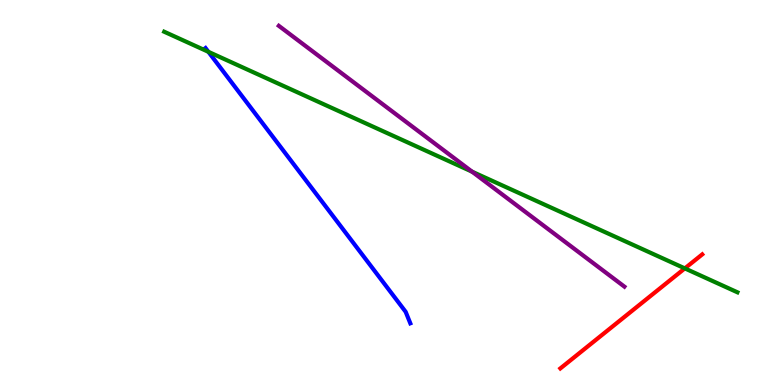[{'lines': ['blue', 'red'], 'intersections': []}, {'lines': ['green', 'red'], 'intersections': [{'x': 8.84, 'y': 3.03}]}, {'lines': ['purple', 'red'], 'intersections': []}, {'lines': ['blue', 'green'], 'intersections': [{'x': 2.69, 'y': 8.65}]}, {'lines': ['blue', 'purple'], 'intersections': []}, {'lines': ['green', 'purple'], 'intersections': [{'x': 6.09, 'y': 5.54}]}]